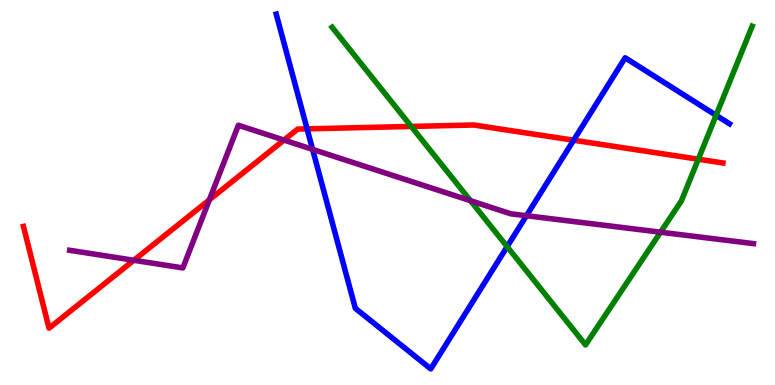[{'lines': ['blue', 'red'], 'intersections': [{'x': 3.96, 'y': 6.65}, {'x': 7.4, 'y': 6.36}]}, {'lines': ['green', 'red'], 'intersections': [{'x': 5.31, 'y': 6.72}, {'x': 9.01, 'y': 5.86}]}, {'lines': ['purple', 'red'], 'intersections': [{'x': 1.73, 'y': 3.24}, {'x': 2.7, 'y': 4.81}, {'x': 3.66, 'y': 6.36}]}, {'lines': ['blue', 'green'], 'intersections': [{'x': 6.54, 'y': 3.59}, {'x': 9.24, 'y': 7.01}]}, {'lines': ['blue', 'purple'], 'intersections': [{'x': 4.03, 'y': 6.12}, {'x': 6.79, 'y': 4.4}]}, {'lines': ['green', 'purple'], 'intersections': [{'x': 6.07, 'y': 4.79}, {'x': 8.52, 'y': 3.97}]}]